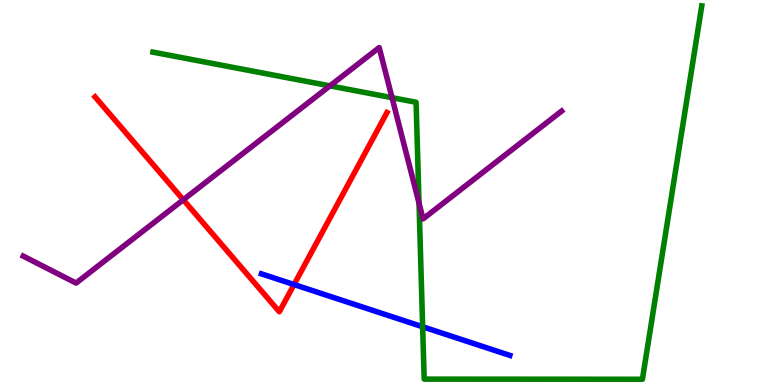[{'lines': ['blue', 'red'], 'intersections': [{'x': 3.79, 'y': 2.61}]}, {'lines': ['green', 'red'], 'intersections': []}, {'lines': ['purple', 'red'], 'intersections': [{'x': 2.37, 'y': 4.81}]}, {'lines': ['blue', 'green'], 'intersections': [{'x': 5.45, 'y': 1.51}]}, {'lines': ['blue', 'purple'], 'intersections': []}, {'lines': ['green', 'purple'], 'intersections': [{'x': 4.26, 'y': 7.77}, {'x': 5.06, 'y': 7.46}, {'x': 5.41, 'y': 4.72}]}]